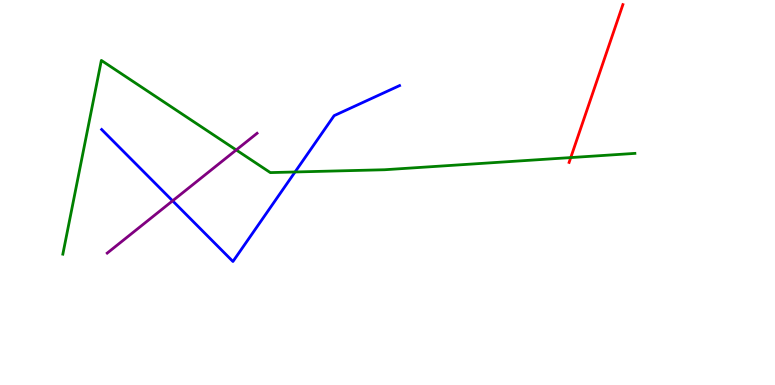[{'lines': ['blue', 'red'], 'intersections': []}, {'lines': ['green', 'red'], 'intersections': [{'x': 7.36, 'y': 5.91}]}, {'lines': ['purple', 'red'], 'intersections': []}, {'lines': ['blue', 'green'], 'intersections': [{'x': 3.81, 'y': 5.53}]}, {'lines': ['blue', 'purple'], 'intersections': [{'x': 2.23, 'y': 4.78}]}, {'lines': ['green', 'purple'], 'intersections': [{'x': 3.05, 'y': 6.1}]}]